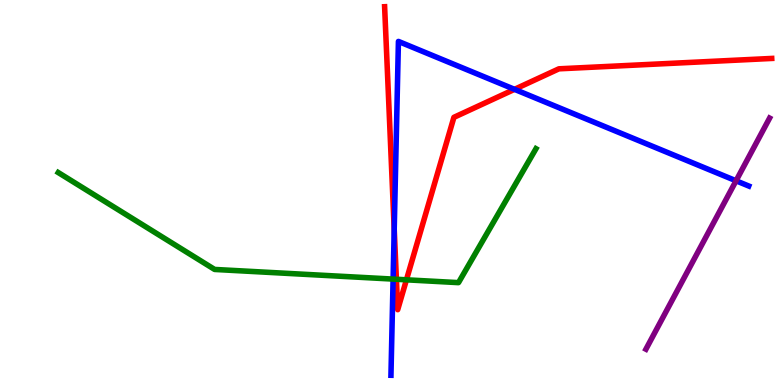[{'lines': ['blue', 'red'], 'intersections': [{'x': 5.09, 'y': 4.05}, {'x': 6.64, 'y': 7.68}]}, {'lines': ['green', 'red'], 'intersections': [{'x': 5.11, 'y': 2.75}, {'x': 5.24, 'y': 2.73}]}, {'lines': ['purple', 'red'], 'intersections': []}, {'lines': ['blue', 'green'], 'intersections': [{'x': 5.07, 'y': 2.75}]}, {'lines': ['blue', 'purple'], 'intersections': [{'x': 9.5, 'y': 5.3}]}, {'lines': ['green', 'purple'], 'intersections': []}]